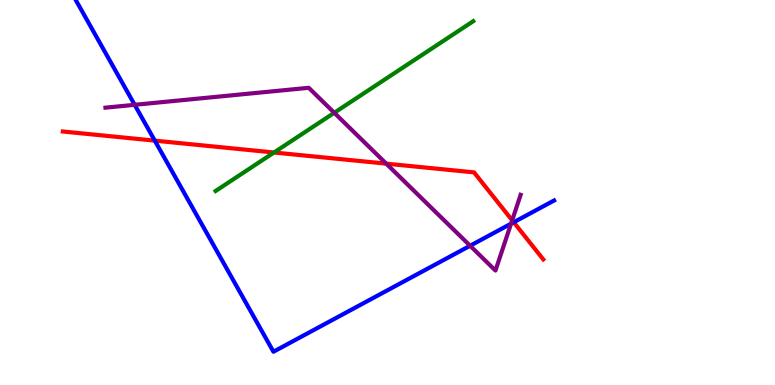[{'lines': ['blue', 'red'], 'intersections': [{'x': 2.0, 'y': 6.35}, {'x': 6.63, 'y': 4.23}]}, {'lines': ['green', 'red'], 'intersections': [{'x': 3.54, 'y': 6.04}]}, {'lines': ['purple', 'red'], 'intersections': [{'x': 4.98, 'y': 5.75}, {'x': 6.61, 'y': 4.28}]}, {'lines': ['blue', 'green'], 'intersections': []}, {'lines': ['blue', 'purple'], 'intersections': [{'x': 1.74, 'y': 7.28}, {'x': 6.07, 'y': 3.62}, {'x': 6.59, 'y': 4.19}]}, {'lines': ['green', 'purple'], 'intersections': [{'x': 4.31, 'y': 7.07}]}]